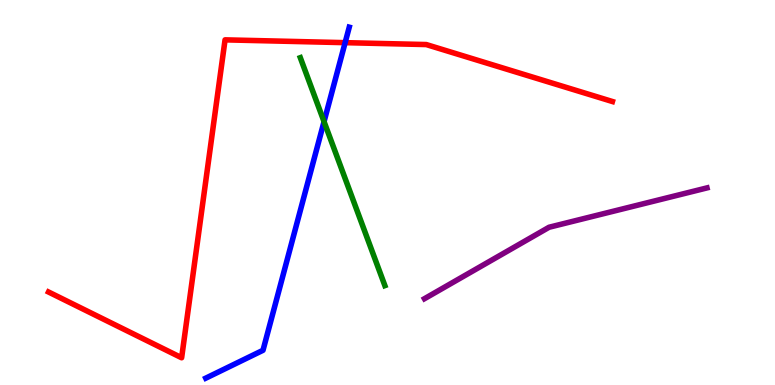[{'lines': ['blue', 'red'], 'intersections': [{'x': 4.45, 'y': 8.89}]}, {'lines': ['green', 'red'], 'intersections': []}, {'lines': ['purple', 'red'], 'intersections': []}, {'lines': ['blue', 'green'], 'intersections': [{'x': 4.18, 'y': 6.84}]}, {'lines': ['blue', 'purple'], 'intersections': []}, {'lines': ['green', 'purple'], 'intersections': []}]